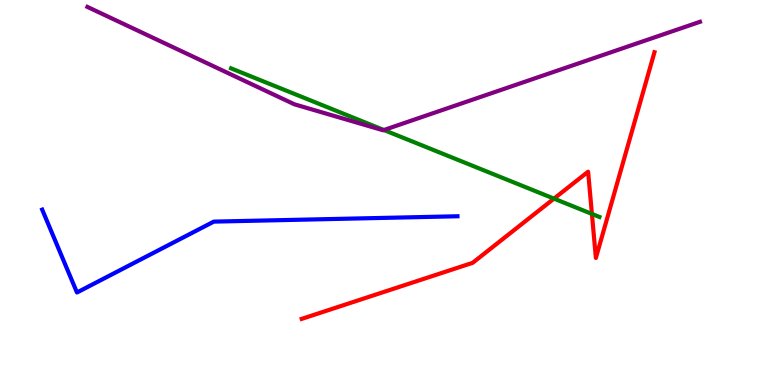[{'lines': ['blue', 'red'], 'intersections': []}, {'lines': ['green', 'red'], 'intersections': [{'x': 7.15, 'y': 4.84}, {'x': 7.64, 'y': 4.44}]}, {'lines': ['purple', 'red'], 'intersections': []}, {'lines': ['blue', 'green'], 'intersections': []}, {'lines': ['blue', 'purple'], 'intersections': []}, {'lines': ['green', 'purple'], 'intersections': [{'x': 4.95, 'y': 6.62}]}]